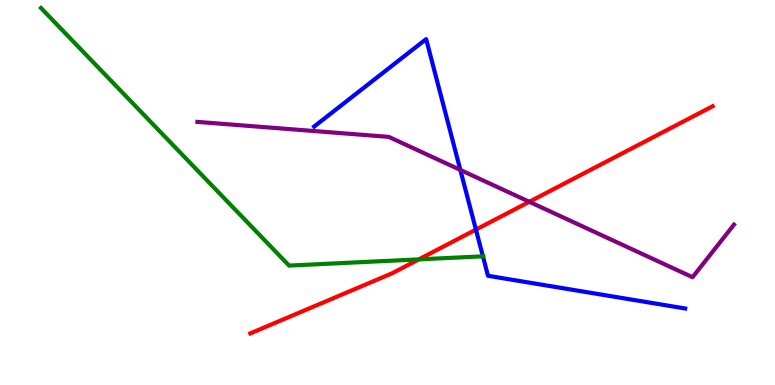[{'lines': ['blue', 'red'], 'intersections': [{'x': 6.14, 'y': 4.04}]}, {'lines': ['green', 'red'], 'intersections': [{'x': 5.4, 'y': 3.26}]}, {'lines': ['purple', 'red'], 'intersections': [{'x': 6.83, 'y': 4.76}]}, {'lines': ['blue', 'green'], 'intersections': [{'x': 6.23, 'y': 3.34}]}, {'lines': ['blue', 'purple'], 'intersections': [{'x': 5.94, 'y': 5.59}]}, {'lines': ['green', 'purple'], 'intersections': []}]